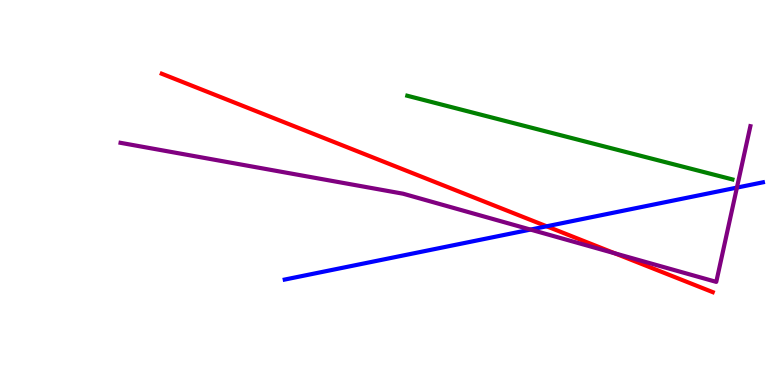[{'lines': ['blue', 'red'], 'intersections': [{'x': 7.05, 'y': 4.12}]}, {'lines': ['green', 'red'], 'intersections': []}, {'lines': ['purple', 'red'], 'intersections': [{'x': 7.93, 'y': 3.42}]}, {'lines': ['blue', 'green'], 'intersections': []}, {'lines': ['blue', 'purple'], 'intersections': [{'x': 6.85, 'y': 4.04}, {'x': 9.51, 'y': 5.13}]}, {'lines': ['green', 'purple'], 'intersections': []}]